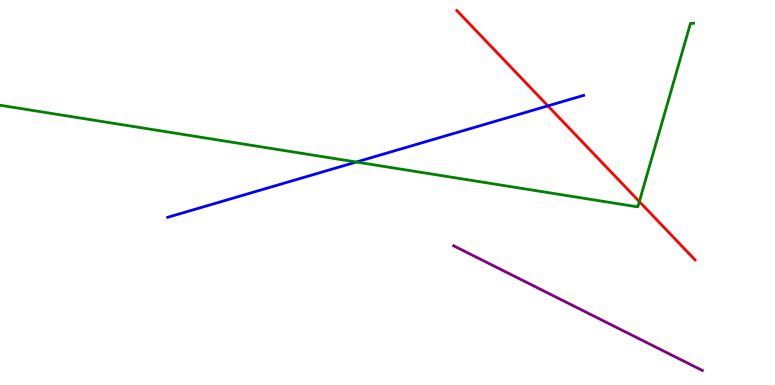[{'lines': ['blue', 'red'], 'intersections': [{'x': 7.07, 'y': 7.25}]}, {'lines': ['green', 'red'], 'intersections': [{'x': 8.25, 'y': 4.76}]}, {'lines': ['purple', 'red'], 'intersections': []}, {'lines': ['blue', 'green'], 'intersections': [{'x': 4.6, 'y': 5.79}]}, {'lines': ['blue', 'purple'], 'intersections': []}, {'lines': ['green', 'purple'], 'intersections': []}]